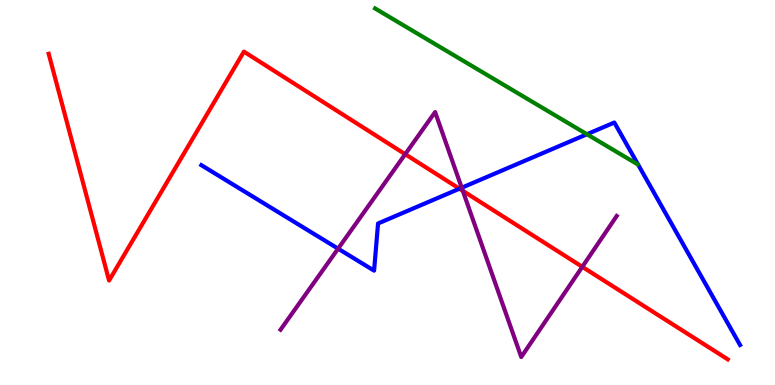[{'lines': ['blue', 'red'], 'intersections': [{'x': 5.93, 'y': 5.1}]}, {'lines': ['green', 'red'], 'intersections': []}, {'lines': ['purple', 'red'], 'intersections': [{'x': 5.23, 'y': 5.99}, {'x': 5.97, 'y': 5.04}, {'x': 7.51, 'y': 3.07}]}, {'lines': ['blue', 'green'], 'intersections': [{'x': 7.57, 'y': 6.51}]}, {'lines': ['blue', 'purple'], 'intersections': [{'x': 4.36, 'y': 3.54}, {'x': 5.96, 'y': 5.12}]}, {'lines': ['green', 'purple'], 'intersections': []}]